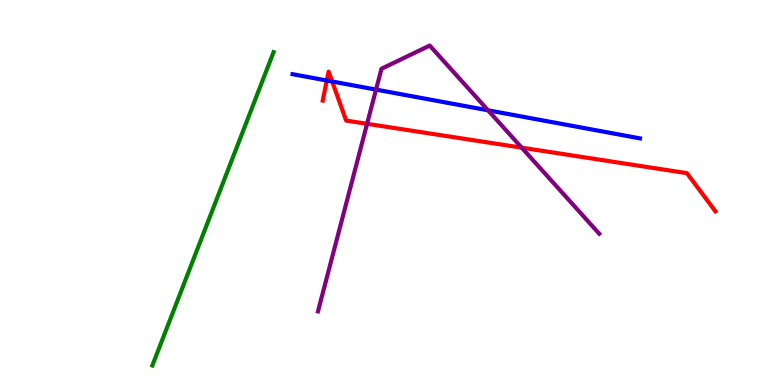[{'lines': ['blue', 'red'], 'intersections': [{'x': 4.22, 'y': 7.91}, {'x': 4.29, 'y': 7.88}]}, {'lines': ['green', 'red'], 'intersections': []}, {'lines': ['purple', 'red'], 'intersections': [{'x': 4.74, 'y': 6.78}, {'x': 6.73, 'y': 6.16}]}, {'lines': ['blue', 'green'], 'intersections': []}, {'lines': ['blue', 'purple'], 'intersections': [{'x': 4.85, 'y': 7.67}, {'x': 6.3, 'y': 7.13}]}, {'lines': ['green', 'purple'], 'intersections': []}]